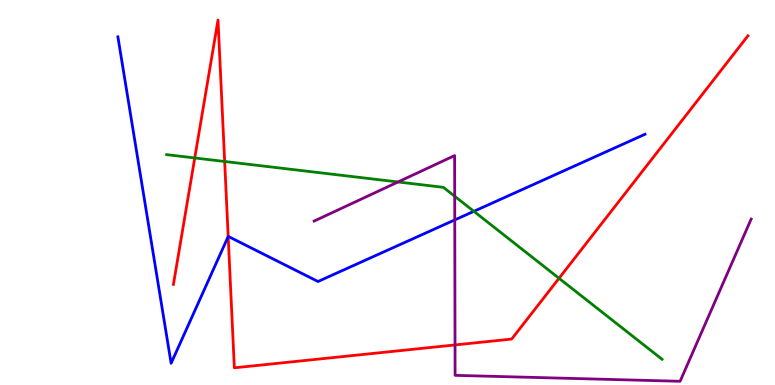[{'lines': ['blue', 'red'], 'intersections': [{'x': 2.94, 'y': 3.86}]}, {'lines': ['green', 'red'], 'intersections': [{'x': 2.51, 'y': 5.9}, {'x': 2.9, 'y': 5.81}, {'x': 7.21, 'y': 2.77}]}, {'lines': ['purple', 'red'], 'intersections': [{'x': 5.87, 'y': 1.04}]}, {'lines': ['blue', 'green'], 'intersections': [{'x': 6.11, 'y': 4.51}]}, {'lines': ['blue', 'purple'], 'intersections': [{'x': 5.87, 'y': 4.29}]}, {'lines': ['green', 'purple'], 'intersections': [{'x': 5.14, 'y': 5.27}, {'x': 5.87, 'y': 4.9}]}]